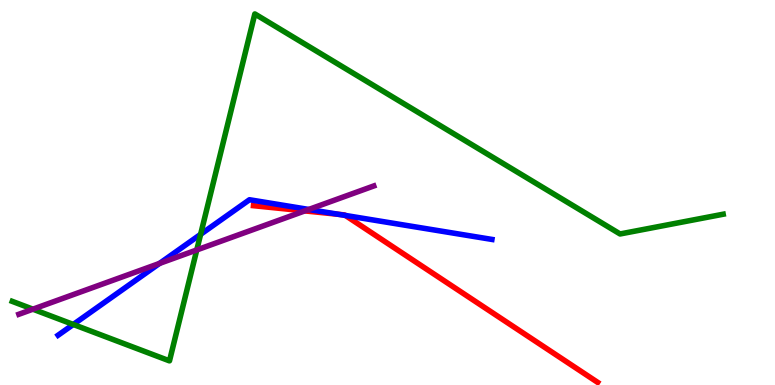[{'lines': ['blue', 'red'], 'intersections': [{'x': 4.37, 'y': 4.43}, {'x': 4.46, 'y': 4.4}]}, {'lines': ['green', 'red'], 'intersections': []}, {'lines': ['purple', 'red'], 'intersections': [{'x': 3.93, 'y': 4.52}]}, {'lines': ['blue', 'green'], 'intersections': [{'x': 0.946, 'y': 1.57}, {'x': 2.59, 'y': 3.91}]}, {'lines': ['blue', 'purple'], 'intersections': [{'x': 2.06, 'y': 3.16}, {'x': 3.98, 'y': 4.56}]}, {'lines': ['green', 'purple'], 'intersections': [{'x': 0.425, 'y': 1.97}, {'x': 2.54, 'y': 3.51}]}]